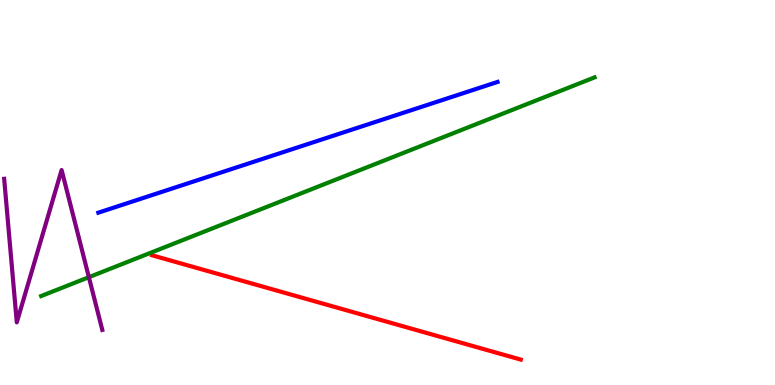[{'lines': ['blue', 'red'], 'intersections': []}, {'lines': ['green', 'red'], 'intersections': []}, {'lines': ['purple', 'red'], 'intersections': []}, {'lines': ['blue', 'green'], 'intersections': []}, {'lines': ['blue', 'purple'], 'intersections': []}, {'lines': ['green', 'purple'], 'intersections': [{'x': 1.15, 'y': 2.8}]}]